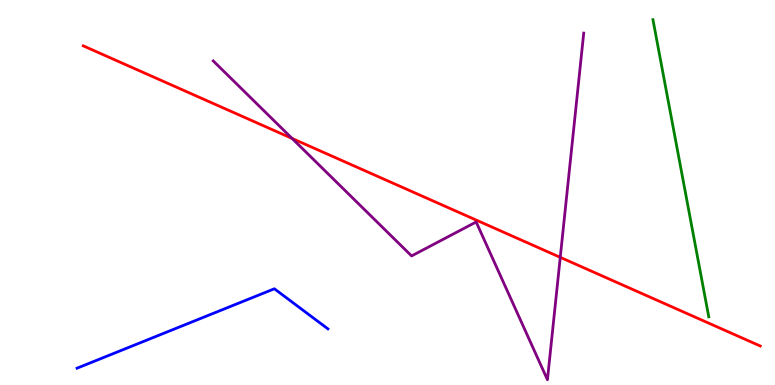[{'lines': ['blue', 'red'], 'intersections': []}, {'lines': ['green', 'red'], 'intersections': []}, {'lines': ['purple', 'red'], 'intersections': [{'x': 3.77, 'y': 6.4}, {'x': 7.23, 'y': 3.32}]}, {'lines': ['blue', 'green'], 'intersections': []}, {'lines': ['blue', 'purple'], 'intersections': []}, {'lines': ['green', 'purple'], 'intersections': []}]